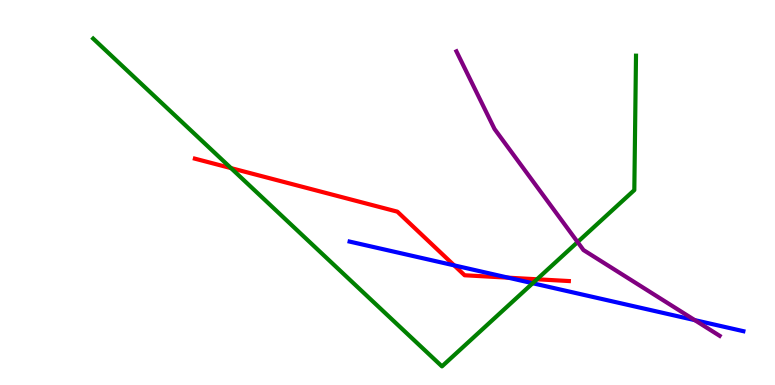[{'lines': ['blue', 'red'], 'intersections': [{'x': 5.86, 'y': 3.11}, {'x': 6.56, 'y': 2.79}]}, {'lines': ['green', 'red'], 'intersections': [{'x': 2.98, 'y': 5.63}, {'x': 6.93, 'y': 2.75}]}, {'lines': ['purple', 'red'], 'intersections': []}, {'lines': ['blue', 'green'], 'intersections': [{'x': 6.87, 'y': 2.64}]}, {'lines': ['blue', 'purple'], 'intersections': [{'x': 8.96, 'y': 1.69}]}, {'lines': ['green', 'purple'], 'intersections': [{'x': 7.45, 'y': 3.71}]}]